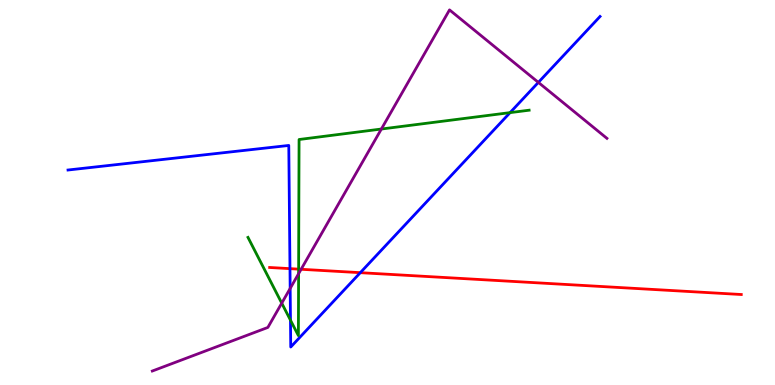[{'lines': ['blue', 'red'], 'intersections': [{'x': 3.74, 'y': 3.02}, {'x': 4.65, 'y': 2.92}]}, {'lines': ['green', 'red'], 'intersections': [{'x': 3.85, 'y': 3.01}]}, {'lines': ['purple', 'red'], 'intersections': [{'x': 3.89, 'y': 3.01}]}, {'lines': ['blue', 'green'], 'intersections': [{'x': 3.75, 'y': 1.68}, {'x': 6.58, 'y': 7.07}]}, {'lines': ['blue', 'purple'], 'intersections': [{'x': 3.74, 'y': 2.51}, {'x': 6.95, 'y': 7.86}]}, {'lines': ['green', 'purple'], 'intersections': [{'x': 3.64, 'y': 2.13}, {'x': 3.85, 'y': 2.89}, {'x': 4.92, 'y': 6.65}]}]